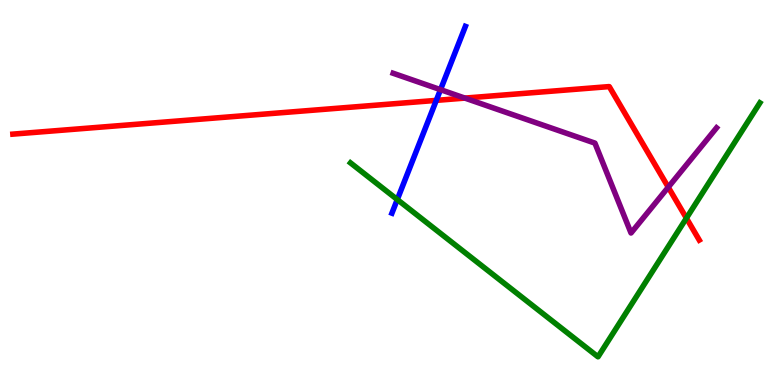[{'lines': ['blue', 'red'], 'intersections': [{'x': 5.63, 'y': 7.39}]}, {'lines': ['green', 'red'], 'intersections': [{'x': 8.86, 'y': 4.33}]}, {'lines': ['purple', 'red'], 'intersections': [{'x': 6.0, 'y': 7.45}, {'x': 8.62, 'y': 5.14}]}, {'lines': ['blue', 'green'], 'intersections': [{'x': 5.13, 'y': 4.82}]}, {'lines': ['blue', 'purple'], 'intersections': [{'x': 5.68, 'y': 7.67}]}, {'lines': ['green', 'purple'], 'intersections': []}]